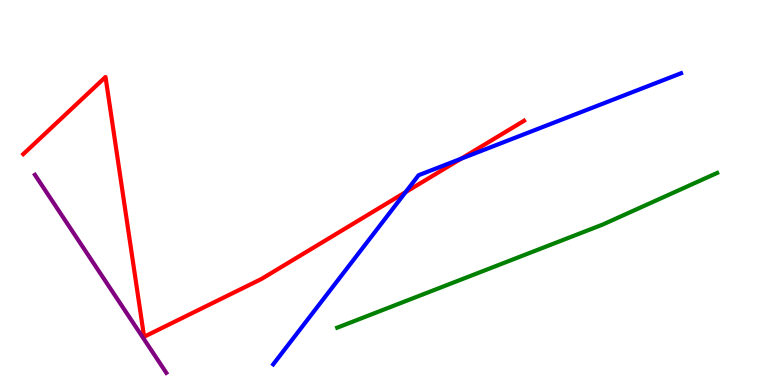[{'lines': ['blue', 'red'], 'intersections': [{'x': 5.23, 'y': 5.01}, {'x': 5.95, 'y': 5.88}]}, {'lines': ['green', 'red'], 'intersections': []}, {'lines': ['purple', 'red'], 'intersections': []}, {'lines': ['blue', 'green'], 'intersections': []}, {'lines': ['blue', 'purple'], 'intersections': []}, {'lines': ['green', 'purple'], 'intersections': []}]